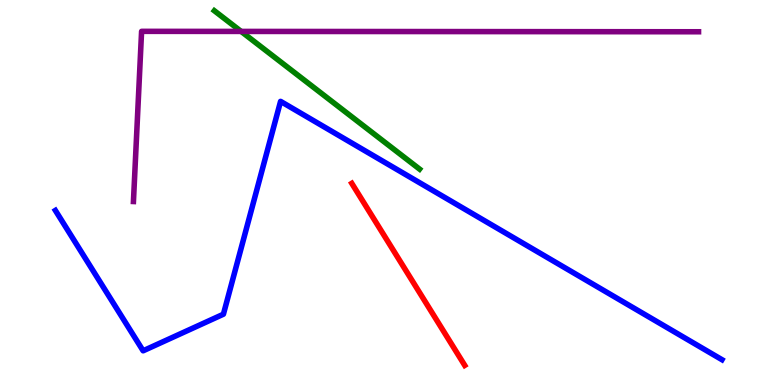[{'lines': ['blue', 'red'], 'intersections': []}, {'lines': ['green', 'red'], 'intersections': []}, {'lines': ['purple', 'red'], 'intersections': []}, {'lines': ['blue', 'green'], 'intersections': []}, {'lines': ['blue', 'purple'], 'intersections': []}, {'lines': ['green', 'purple'], 'intersections': [{'x': 3.11, 'y': 9.18}]}]